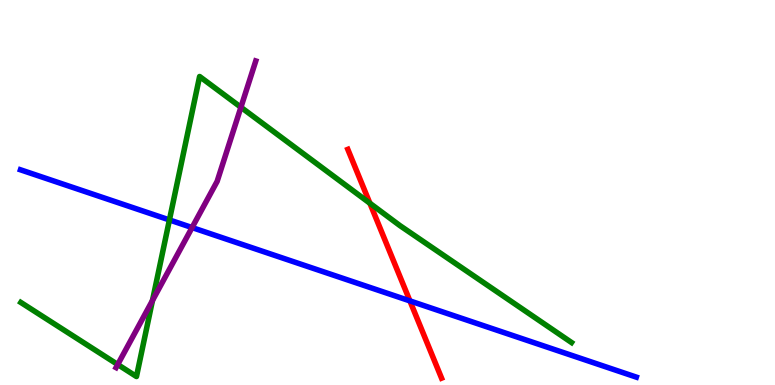[{'lines': ['blue', 'red'], 'intersections': [{'x': 5.29, 'y': 2.18}]}, {'lines': ['green', 'red'], 'intersections': [{'x': 4.77, 'y': 4.72}]}, {'lines': ['purple', 'red'], 'intersections': []}, {'lines': ['blue', 'green'], 'intersections': [{'x': 2.19, 'y': 4.29}]}, {'lines': ['blue', 'purple'], 'intersections': [{'x': 2.48, 'y': 4.09}]}, {'lines': ['green', 'purple'], 'intersections': [{'x': 1.52, 'y': 0.532}, {'x': 1.97, 'y': 2.19}, {'x': 3.11, 'y': 7.21}]}]